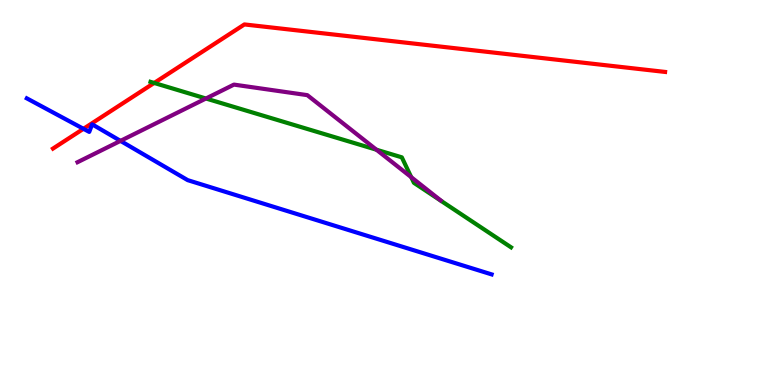[{'lines': ['blue', 'red'], 'intersections': [{'x': 1.08, 'y': 6.65}]}, {'lines': ['green', 'red'], 'intersections': [{'x': 1.99, 'y': 7.85}]}, {'lines': ['purple', 'red'], 'intersections': []}, {'lines': ['blue', 'green'], 'intersections': []}, {'lines': ['blue', 'purple'], 'intersections': [{'x': 1.55, 'y': 6.34}]}, {'lines': ['green', 'purple'], 'intersections': [{'x': 2.66, 'y': 7.44}, {'x': 4.86, 'y': 6.11}, {'x': 5.31, 'y': 5.4}]}]